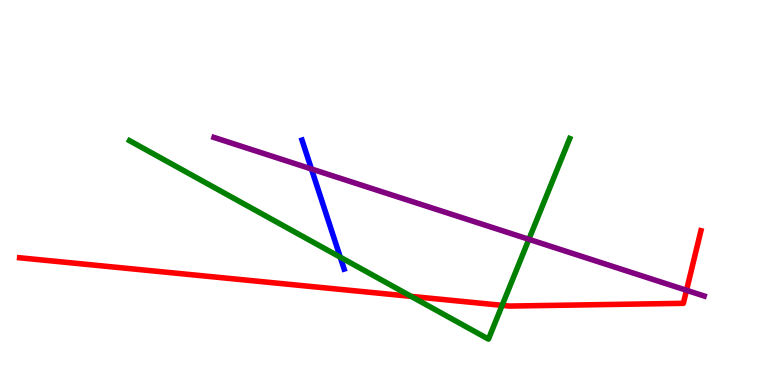[{'lines': ['blue', 'red'], 'intersections': []}, {'lines': ['green', 'red'], 'intersections': [{'x': 5.31, 'y': 2.3}, {'x': 6.48, 'y': 2.07}]}, {'lines': ['purple', 'red'], 'intersections': [{'x': 8.86, 'y': 2.46}]}, {'lines': ['blue', 'green'], 'intersections': [{'x': 4.39, 'y': 3.32}]}, {'lines': ['blue', 'purple'], 'intersections': [{'x': 4.02, 'y': 5.61}]}, {'lines': ['green', 'purple'], 'intersections': [{'x': 6.82, 'y': 3.78}]}]